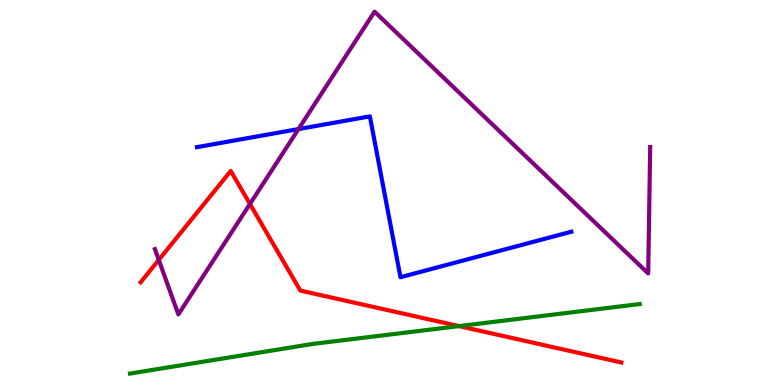[{'lines': ['blue', 'red'], 'intersections': []}, {'lines': ['green', 'red'], 'intersections': [{'x': 5.92, 'y': 1.53}]}, {'lines': ['purple', 'red'], 'intersections': [{'x': 2.05, 'y': 3.25}, {'x': 3.22, 'y': 4.7}]}, {'lines': ['blue', 'green'], 'intersections': []}, {'lines': ['blue', 'purple'], 'intersections': [{'x': 3.85, 'y': 6.65}]}, {'lines': ['green', 'purple'], 'intersections': []}]